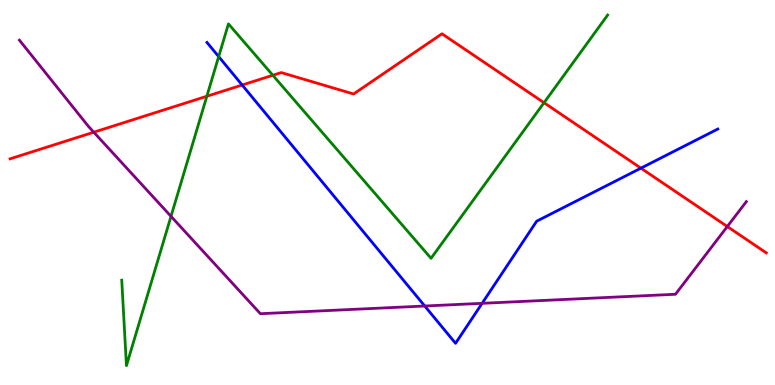[{'lines': ['blue', 'red'], 'intersections': [{'x': 3.12, 'y': 7.79}, {'x': 8.27, 'y': 5.63}]}, {'lines': ['green', 'red'], 'intersections': [{'x': 2.67, 'y': 7.5}, {'x': 3.52, 'y': 8.05}, {'x': 7.02, 'y': 7.33}]}, {'lines': ['purple', 'red'], 'intersections': [{'x': 1.21, 'y': 6.57}, {'x': 9.38, 'y': 4.12}]}, {'lines': ['blue', 'green'], 'intersections': [{'x': 2.82, 'y': 8.53}]}, {'lines': ['blue', 'purple'], 'intersections': [{'x': 5.48, 'y': 2.05}, {'x': 6.22, 'y': 2.12}]}, {'lines': ['green', 'purple'], 'intersections': [{'x': 2.21, 'y': 4.38}]}]